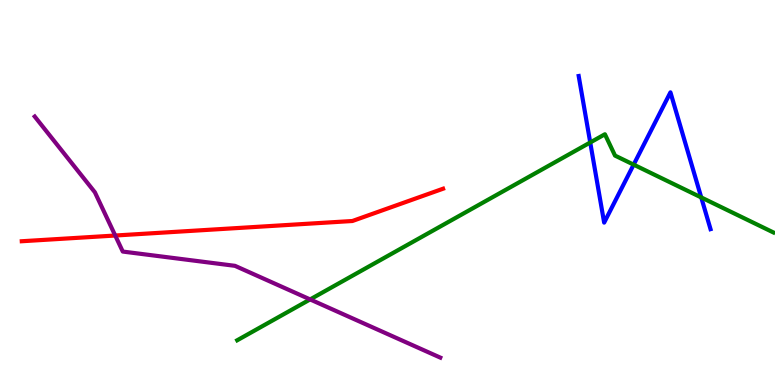[{'lines': ['blue', 'red'], 'intersections': []}, {'lines': ['green', 'red'], 'intersections': []}, {'lines': ['purple', 'red'], 'intersections': [{'x': 1.49, 'y': 3.88}]}, {'lines': ['blue', 'green'], 'intersections': [{'x': 7.62, 'y': 6.3}, {'x': 8.18, 'y': 5.72}, {'x': 9.05, 'y': 4.87}]}, {'lines': ['blue', 'purple'], 'intersections': []}, {'lines': ['green', 'purple'], 'intersections': [{'x': 4.0, 'y': 2.22}]}]